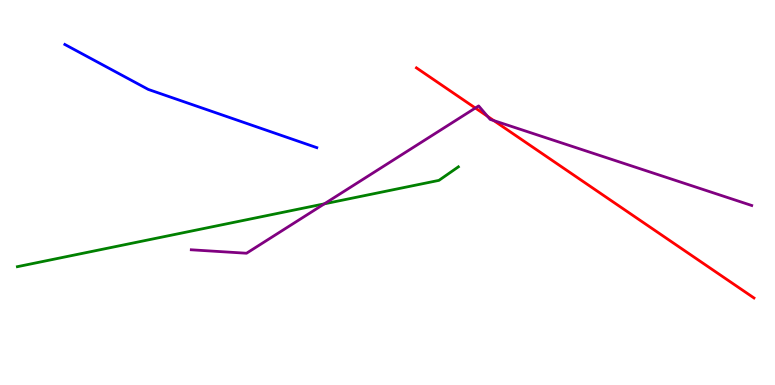[{'lines': ['blue', 'red'], 'intersections': []}, {'lines': ['green', 'red'], 'intersections': []}, {'lines': ['purple', 'red'], 'intersections': [{'x': 6.13, 'y': 7.19}, {'x': 6.29, 'y': 6.98}, {'x': 6.37, 'y': 6.87}]}, {'lines': ['blue', 'green'], 'intersections': []}, {'lines': ['blue', 'purple'], 'intersections': []}, {'lines': ['green', 'purple'], 'intersections': [{'x': 4.19, 'y': 4.71}]}]